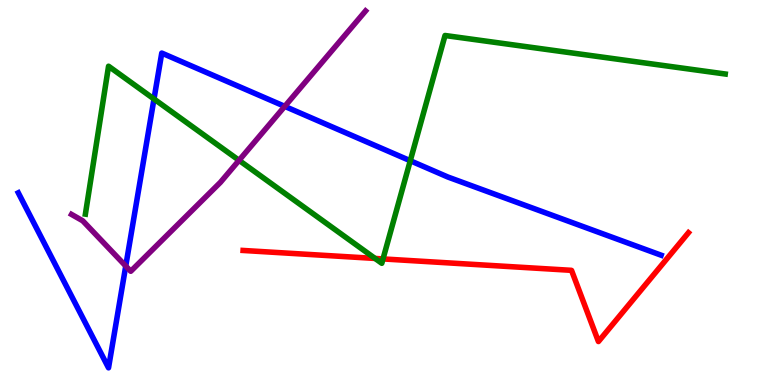[{'lines': ['blue', 'red'], 'intersections': []}, {'lines': ['green', 'red'], 'intersections': [{'x': 4.84, 'y': 3.29}, {'x': 4.94, 'y': 3.27}]}, {'lines': ['purple', 'red'], 'intersections': []}, {'lines': ['blue', 'green'], 'intersections': [{'x': 1.99, 'y': 7.43}, {'x': 5.29, 'y': 5.83}]}, {'lines': ['blue', 'purple'], 'intersections': [{'x': 1.62, 'y': 3.09}, {'x': 3.67, 'y': 7.24}]}, {'lines': ['green', 'purple'], 'intersections': [{'x': 3.08, 'y': 5.84}]}]